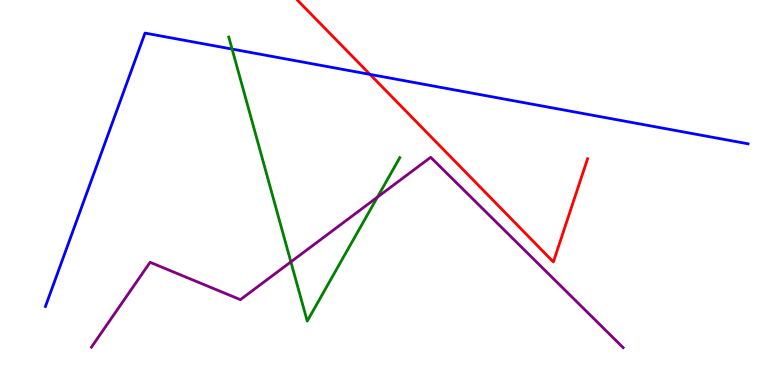[{'lines': ['blue', 'red'], 'intersections': [{'x': 4.77, 'y': 8.07}]}, {'lines': ['green', 'red'], 'intersections': []}, {'lines': ['purple', 'red'], 'intersections': []}, {'lines': ['blue', 'green'], 'intersections': [{'x': 2.99, 'y': 8.73}]}, {'lines': ['blue', 'purple'], 'intersections': []}, {'lines': ['green', 'purple'], 'intersections': [{'x': 3.75, 'y': 3.2}, {'x': 4.87, 'y': 4.88}]}]